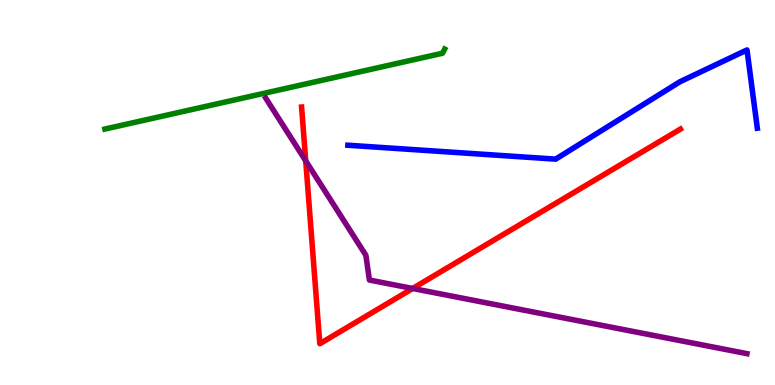[{'lines': ['blue', 'red'], 'intersections': []}, {'lines': ['green', 'red'], 'intersections': []}, {'lines': ['purple', 'red'], 'intersections': [{'x': 3.94, 'y': 5.82}, {'x': 5.32, 'y': 2.51}]}, {'lines': ['blue', 'green'], 'intersections': []}, {'lines': ['blue', 'purple'], 'intersections': []}, {'lines': ['green', 'purple'], 'intersections': []}]